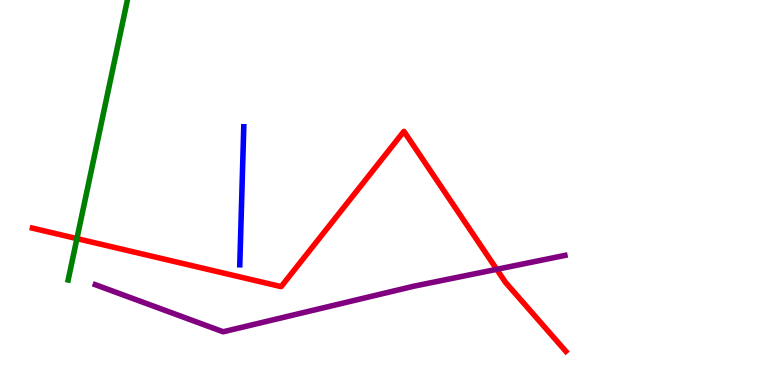[{'lines': ['blue', 'red'], 'intersections': []}, {'lines': ['green', 'red'], 'intersections': [{'x': 0.993, 'y': 3.8}]}, {'lines': ['purple', 'red'], 'intersections': [{'x': 6.41, 'y': 3.0}]}, {'lines': ['blue', 'green'], 'intersections': []}, {'lines': ['blue', 'purple'], 'intersections': []}, {'lines': ['green', 'purple'], 'intersections': []}]